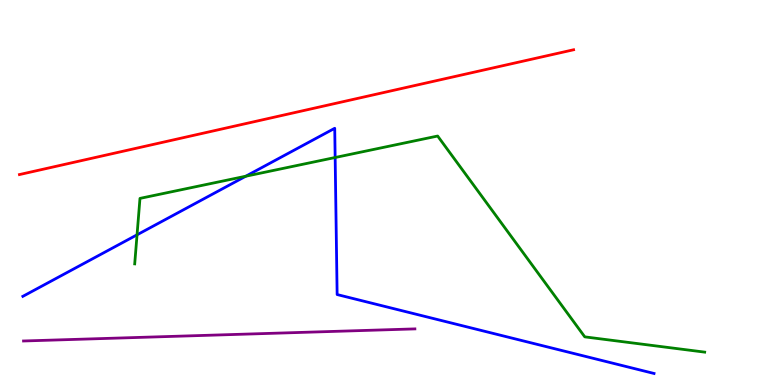[{'lines': ['blue', 'red'], 'intersections': []}, {'lines': ['green', 'red'], 'intersections': []}, {'lines': ['purple', 'red'], 'intersections': []}, {'lines': ['blue', 'green'], 'intersections': [{'x': 1.77, 'y': 3.9}, {'x': 3.17, 'y': 5.42}, {'x': 4.32, 'y': 5.91}]}, {'lines': ['blue', 'purple'], 'intersections': []}, {'lines': ['green', 'purple'], 'intersections': []}]